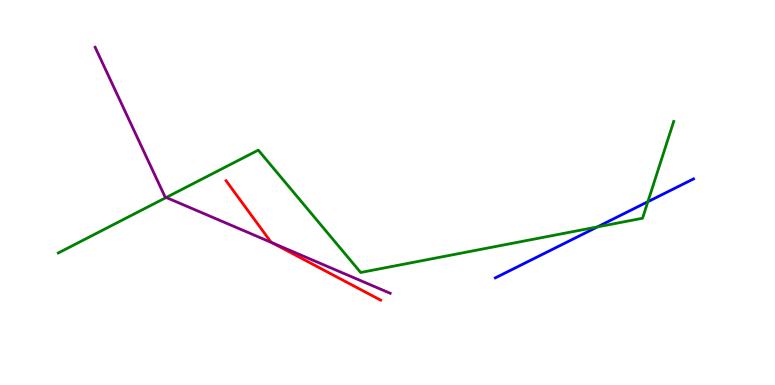[{'lines': ['blue', 'red'], 'intersections': []}, {'lines': ['green', 'red'], 'intersections': []}, {'lines': ['purple', 'red'], 'intersections': [{'x': 3.51, 'y': 3.7}]}, {'lines': ['blue', 'green'], 'intersections': [{'x': 7.71, 'y': 4.11}, {'x': 8.36, 'y': 4.76}]}, {'lines': ['blue', 'purple'], 'intersections': []}, {'lines': ['green', 'purple'], 'intersections': [{'x': 2.14, 'y': 4.87}]}]